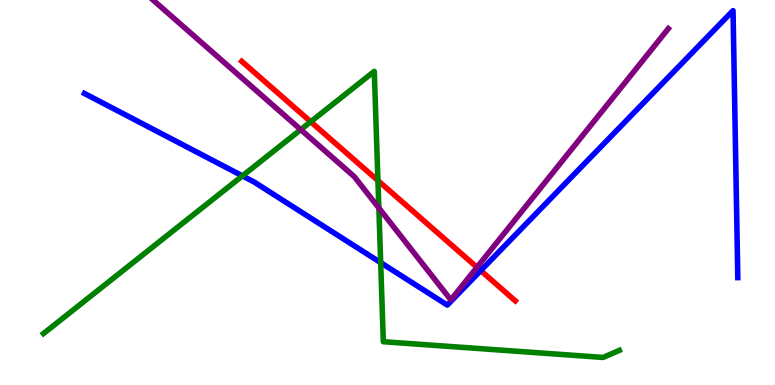[{'lines': ['blue', 'red'], 'intersections': [{'x': 6.2, 'y': 2.97}]}, {'lines': ['green', 'red'], 'intersections': [{'x': 4.01, 'y': 6.84}, {'x': 4.88, 'y': 5.31}]}, {'lines': ['purple', 'red'], 'intersections': [{'x': 6.15, 'y': 3.06}]}, {'lines': ['blue', 'green'], 'intersections': [{'x': 3.13, 'y': 5.43}, {'x': 4.91, 'y': 3.18}]}, {'lines': ['blue', 'purple'], 'intersections': []}, {'lines': ['green', 'purple'], 'intersections': [{'x': 3.88, 'y': 6.63}, {'x': 4.89, 'y': 4.6}]}]